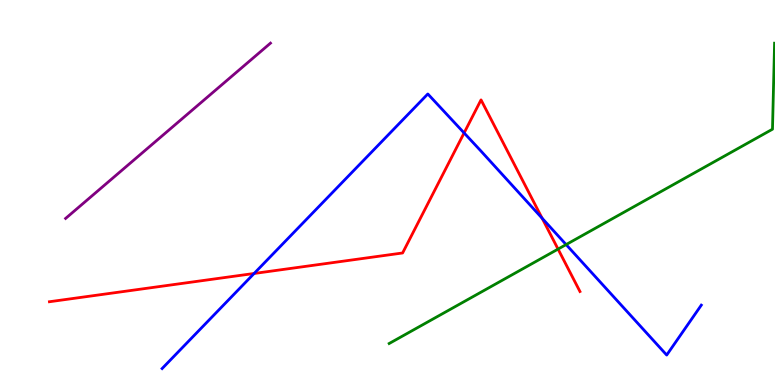[{'lines': ['blue', 'red'], 'intersections': [{'x': 3.28, 'y': 2.9}, {'x': 5.99, 'y': 6.55}, {'x': 7.0, 'y': 4.33}]}, {'lines': ['green', 'red'], 'intersections': [{'x': 7.2, 'y': 3.53}]}, {'lines': ['purple', 'red'], 'intersections': []}, {'lines': ['blue', 'green'], 'intersections': [{'x': 7.3, 'y': 3.65}]}, {'lines': ['blue', 'purple'], 'intersections': []}, {'lines': ['green', 'purple'], 'intersections': []}]